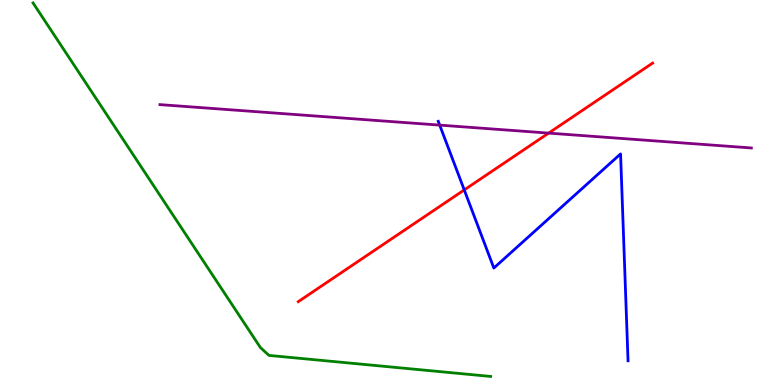[{'lines': ['blue', 'red'], 'intersections': [{'x': 5.99, 'y': 5.07}]}, {'lines': ['green', 'red'], 'intersections': []}, {'lines': ['purple', 'red'], 'intersections': [{'x': 7.08, 'y': 6.54}]}, {'lines': ['blue', 'green'], 'intersections': []}, {'lines': ['blue', 'purple'], 'intersections': [{'x': 5.67, 'y': 6.75}]}, {'lines': ['green', 'purple'], 'intersections': []}]